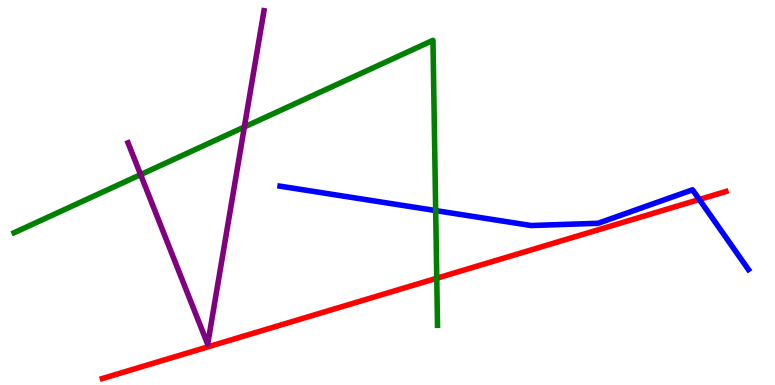[{'lines': ['blue', 'red'], 'intersections': [{'x': 9.02, 'y': 4.82}]}, {'lines': ['green', 'red'], 'intersections': [{'x': 5.64, 'y': 2.77}]}, {'lines': ['purple', 'red'], 'intersections': []}, {'lines': ['blue', 'green'], 'intersections': [{'x': 5.62, 'y': 4.53}]}, {'lines': ['blue', 'purple'], 'intersections': []}, {'lines': ['green', 'purple'], 'intersections': [{'x': 1.81, 'y': 5.46}, {'x': 3.15, 'y': 6.7}]}]